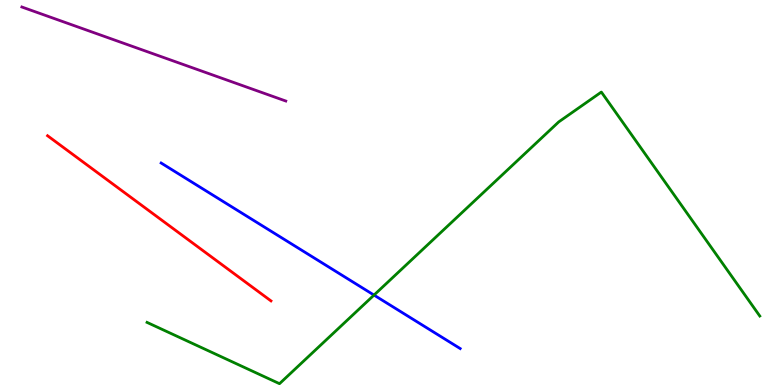[{'lines': ['blue', 'red'], 'intersections': []}, {'lines': ['green', 'red'], 'intersections': []}, {'lines': ['purple', 'red'], 'intersections': []}, {'lines': ['blue', 'green'], 'intersections': [{'x': 4.83, 'y': 2.34}]}, {'lines': ['blue', 'purple'], 'intersections': []}, {'lines': ['green', 'purple'], 'intersections': []}]